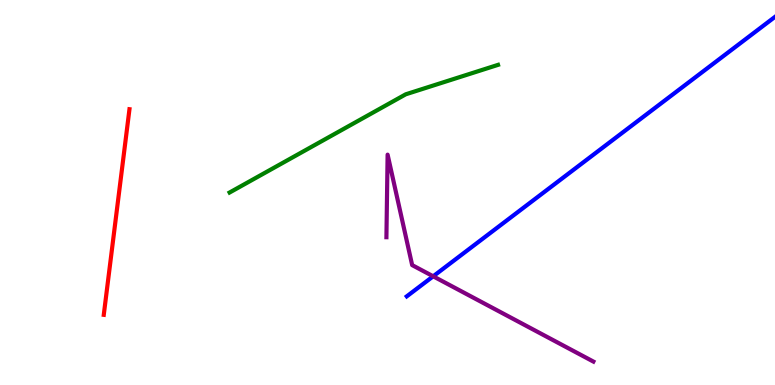[{'lines': ['blue', 'red'], 'intersections': []}, {'lines': ['green', 'red'], 'intersections': []}, {'lines': ['purple', 'red'], 'intersections': []}, {'lines': ['blue', 'green'], 'intersections': []}, {'lines': ['blue', 'purple'], 'intersections': [{'x': 5.59, 'y': 2.82}]}, {'lines': ['green', 'purple'], 'intersections': []}]